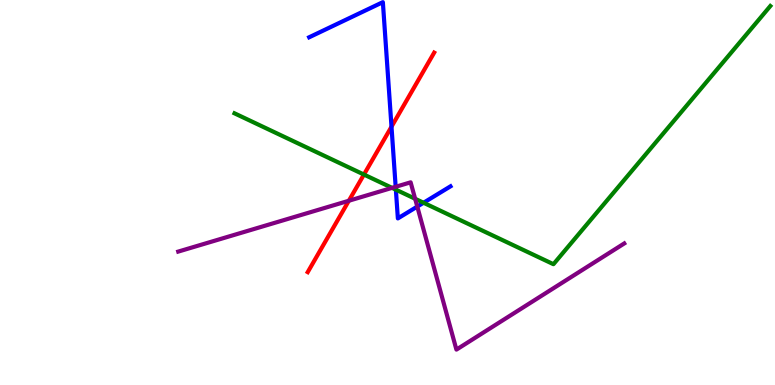[{'lines': ['blue', 'red'], 'intersections': [{'x': 5.05, 'y': 6.71}]}, {'lines': ['green', 'red'], 'intersections': [{'x': 4.7, 'y': 5.47}]}, {'lines': ['purple', 'red'], 'intersections': [{'x': 4.5, 'y': 4.79}]}, {'lines': ['blue', 'green'], 'intersections': [{'x': 5.11, 'y': 5.07}, {'x': 5.47, 'y': 4.73}]}, {'lines': ['blue', 'purple'], 'intersections': [{'x': 5.11, 'y': 5.15}, {'x': 5.38, 'y': 4.63}]}, {'lines': ['green', 'purple'], 'intersections': [{'x': 5.06, 'y': 5.12}, {'x': 5.36, 'y': 4.84}]}]